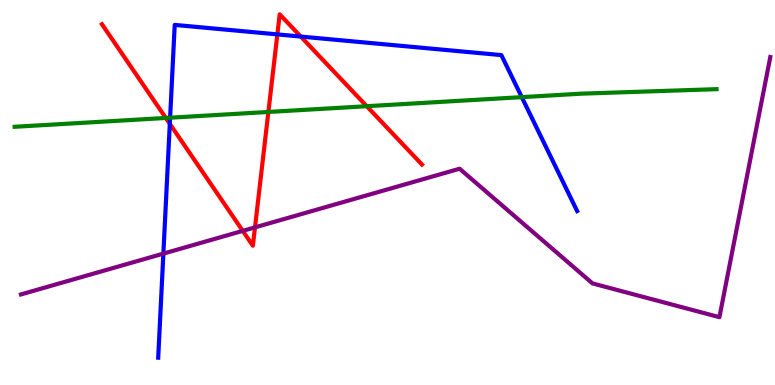[{'lines': ['blue', 'red'], 'intersections': [{'x': 2.19, 'y': 6.78}, {'x': 3.58, 'y': 9.11}, {'x': 3.88, 'y': 9.05}]}, {'lines': ['green', 'red'], 'intersections': [{'x': 2.14, 'y': 6.94}, {'x': 3.46, 'y': 7.09}, {'x': 4.73, 'y': 7.24}]}, {'lines': ['purple', 'red'], 'intersections': [{'x': 3.13, 'y': 4.0}, {'x': 3.29, 'y': 4.09}]}, {'lines': ['blue', 'green'], 'intersections': [{'x': 2.2, 'y': 6.94}, {'x': 6.73, 'y': 7.48}]}, {'lines': ['blue', 'purple'], 'intersections': [{'x': 2.11, 'y': 3.41}]}, {'lines': ['green', 'purple'], 'intersections': []}]